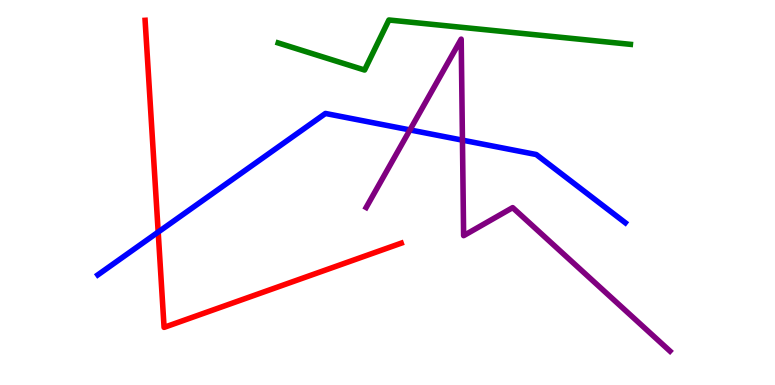[{'lines': ['blue', 'red'], 'intersections': [{'x': 2.04, 'y': 3.97}]}, {'lines': ['green', 'red'], 'intersections': []}, {'lines': ['purple', 'red'], 'intersections': []}, {'lines': ['blue', 'green'], 'intersections': []}, {'lines': ['blue', 'purple'], 'intersections': [{'x': 5.29, 'y': 6.63}, {'x': 5.97, 'y': 6.36}]}, {'lines': ['green', 'purple'], 'intersections': []}]